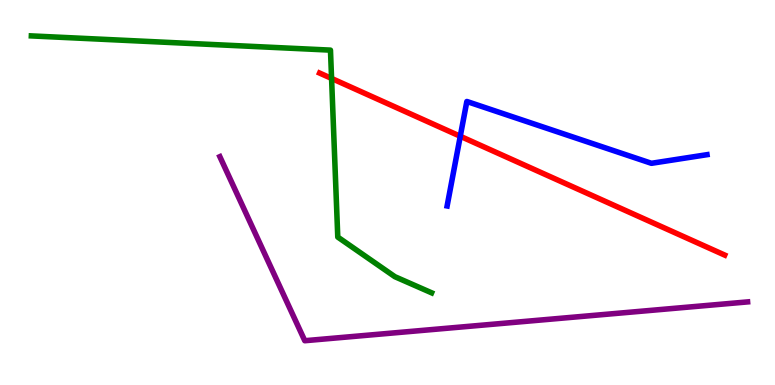[{'lines': ['blue', 'red'], 'intersections': [{'x': 5.94, 'y': 6.46}]}, {'lines': ['green', 'red'], 'intersections': [{'x': 4.28, 'y': 7.96}]}, {'lines': ['purple', 'red'], 'intersections': []}, {'lines': ['blue', 'green'], 'intersections': []}, {'lines': ['blue', 'purple'], 'intersections': []}, {'lines': ['green', 'purple'], 'intersections': []}]